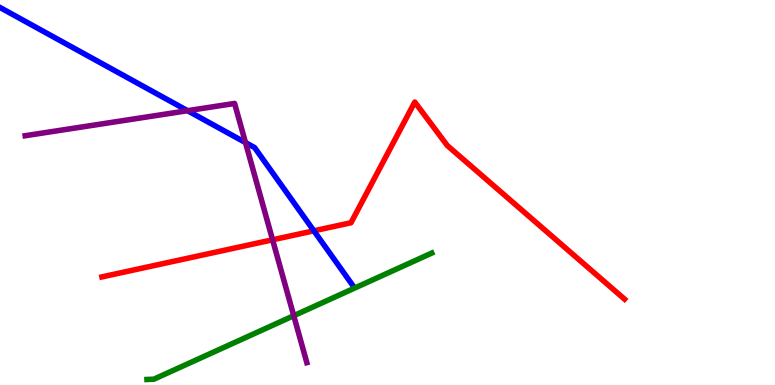[{'lines': ['blue', 'red'], 'intersections': [{'x': 4.05, 'y': 4.0}]}, {'lines': ['green', 'red'], 'intersections': []}, {'lines': ['purple', 'red'], 'intersections': [{'x': 3.52, 'y': 3.77}]}, {'lines': ['blue', 'green'], 'intersections': []}, {'lines': ['blue', 'purple'], 'intersections': [{'x': 2.42, 'y': 7.12}, {'x': 3.17, 'y': 6.3}]}, {'lines': ['green', 'purple'], 'intersections': [{'x': 3.79, 'y': 1.8}]}]